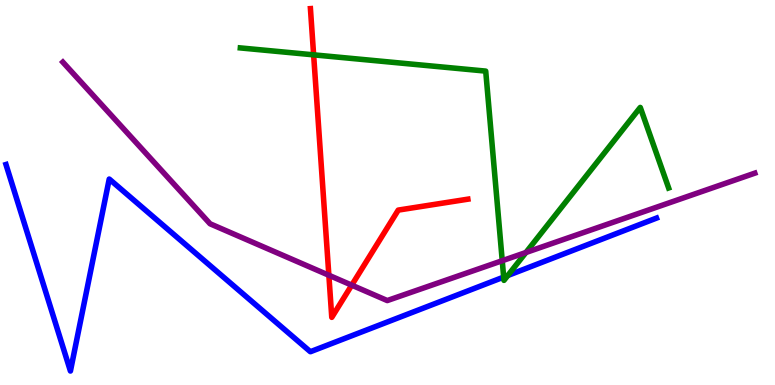[{'lines': ['blue', 'red'], 'intersections': []}, {'lines': ['green', 'red'], 'intersections': [{'x': 4.05, 'y': 8.58}]}, {'lines': ['purple', 'red'], 'intersections': [{'x': 4.24, 'y': 2.85}, {'x': 4.54, 'y': 2.59}]}, {'lines': ['blue', 'green'], 'intersections': [{'x': 6.5, 'y': 2.8}, {'x': 6.55, 'y': 2.84}]}, {'lines': ['blue', 'purple'], 'intersections': []}, {'lines': ['green', 'purple'], 'intersections': [{'x': 6.48, 'y': 3.23}, {'x': 6.79, 'y': 3.44}]}]